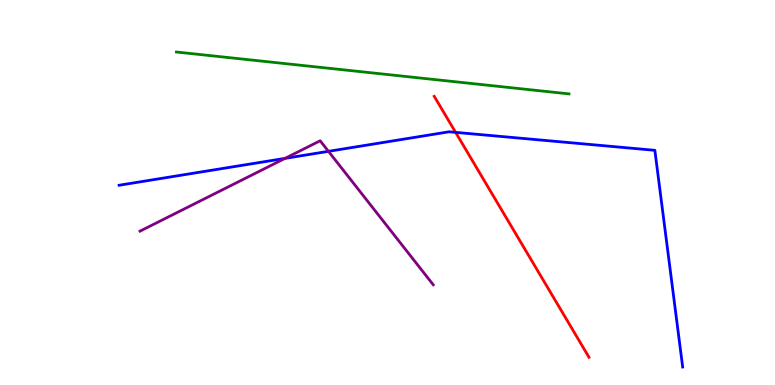[{'lines': ['blue', 'red'], 'intersections': [{'x': 5.88, 'y': 6.56}]}, {'lines': ['green', 'red'], 'intersections': []}, {'lines': ['purple', 'red'], 'intersections': []}, {'lines': ['blue', 'green'], 'intersections': []}, {'lines': ['blue', 'purple'], 'intersections': [{'x': 3.68, 'y': 5.89}, {'x': 4.24, 'y': 6.07}]}, {'lines': ['green', 'purple'], 'intersections': []}]